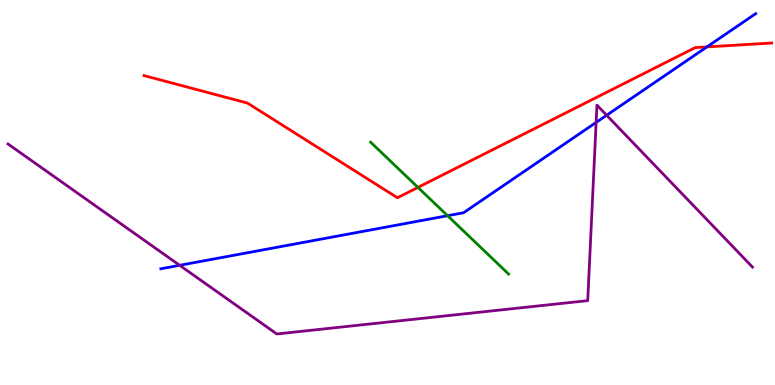[{'lines': ['blue', 'red'], 'intersections': [{'x': 9.12, 'y': 8.78}]}, {'lines': ['green', 'red'], 'intersections': [{'x': 5.39, 'y': 5.13}]}, {'lines': ['purple', 'red'], 'intersections': []}, {'lines': ['blue', 'green'], 'intersections': [{'x': 5.78, 'y': 4.4}]}, {'lines': ['blue', 'purple'], 'intersections': [{'x': 2.32, 'y': 3.11}, {'x': 7.69, 'y': 6.82}, {'x': 7.83, 'y': 7.01}]}, {'lines': ['green', 'purple'], 'intersections': []}]